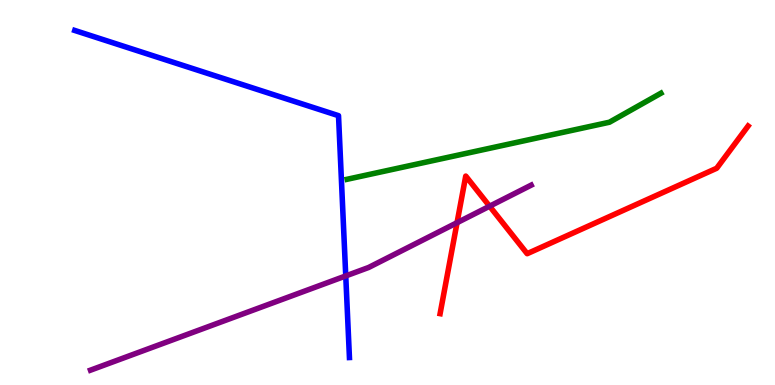[{'lines': ['blue', 'red'], 'intersections': []}, {'lines': ['green', 'red'], 'intersections': []}, {'lines': ['purple', 'red'], 'intersections': [{'x': 5.9, 'y': 4.22}, {'x': 6.32, 'y': 4.64}]}, {'lines': ['blue', 'green'], 'intersections': []}, {'lines': ['blue', 'purple'], 'intersections': [{'x': 4.46, 'y': 2.83}]}, {'lines': ['green', 'purple'], 'intersections': []}]